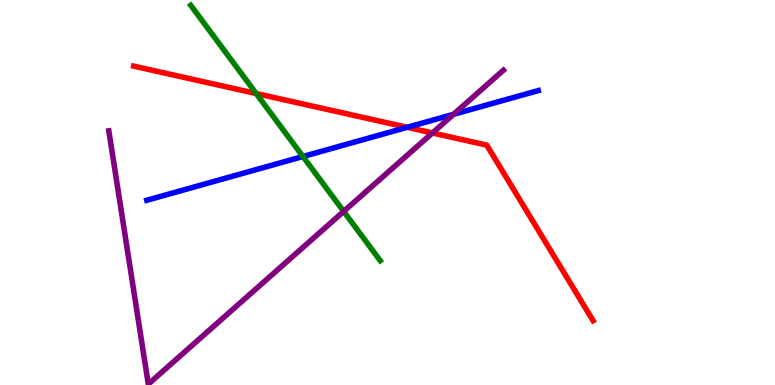[{'lines': ['blue', 'red'], 'intersections': [{'x': 5.25, 'y': 6.69}]}, {'lines': ['green', 'red'], 'intersections': [{'x': 3.31, 'y': 7.57}]}, {'lines': ['purple', 'red'], 'intersections': [{'x': 5.58, 'y': 6.55}]}, {'lines': ['blue', 'green'], 'intersections': [{'x': 3.91, 'y': 5.93}]}, {'lines': ['blue', 'purple'], 'intersections': [{'x': 5.85, 'y': 7.03}]}, {'lines': ['green', 'purple'], 'intersections': [{'x': 4.43, 'y': 4.51}]}]